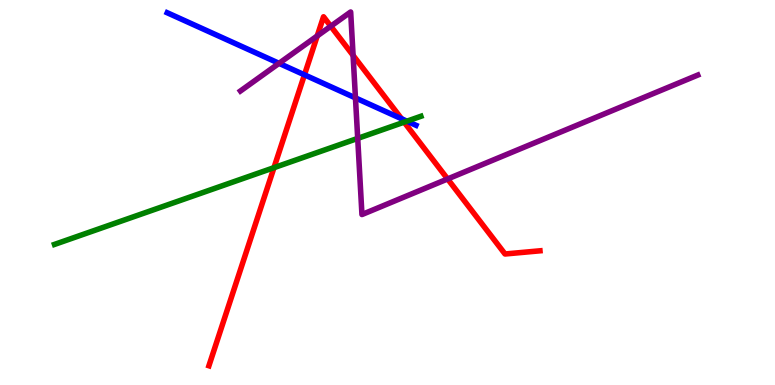[{'lines': ['blue', 'red'], 'intersections': [{'x': 3.93, 'y': 8.06}, {'x': 5.18, 'y': 6.92}]}, {'lines': ['green', 'red'], 'intersections': [{'x': 3.54, 'y': 5.64}, {'x': 5.21, 'y': 6.83}]}, {'lines': ['purple', 'red'], 'intersections': [{'x': 4.09, 'y': 9.07}, {'x': 4.27, 'y': 9.32}, {'x': 4.56, 'y': 8.56}, {'x': 5.78, 'y': 5.35}]}, {'lines': ['blue', 'green'], 'intersections': [{'x': 5.25, 'y': 6.85}]}, {'lines': ['blue', 'purple'], 'intersections': [{'x': 3.6, 'y': 8.36}, {'x': 4.59, 'y': 7.46}]}, {'lines': ['green', 'purple'], 'intersections': [{'x': 4.62, 'y': 6.41}]}]